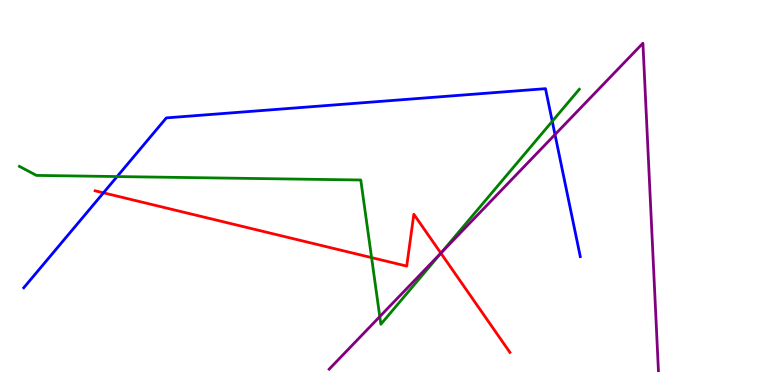[{'lines': ['blue', 'red'], 'intersections': [{'x': 1.33, 'y': 4.99}]}, {'lines': ['green', 'red'], 'intersections': [{'x': 4.79, 'y': 3.31}, {'x': 5.69, 'y': 3.42}]}, {'lines': ['purple', 'red'], 'intersections': [{'x': 5.69, 'y': 3.43}]}, {'lines': ['blue', 'green'], 'intersections': [{'x': 1.51, 'y': 5.41}, {'x': 7.13, 'y': 6.85}]}, {'lines': ['blue', 'purple'], 'intersections': [{'x': 7.16, 'y': 6.51}]}, {'lines': ['green', 'purple'], 'intersections': [{'x': 4.9, 'y': 1.78}, {'x': 5.7, 'y': 3.44}]}]